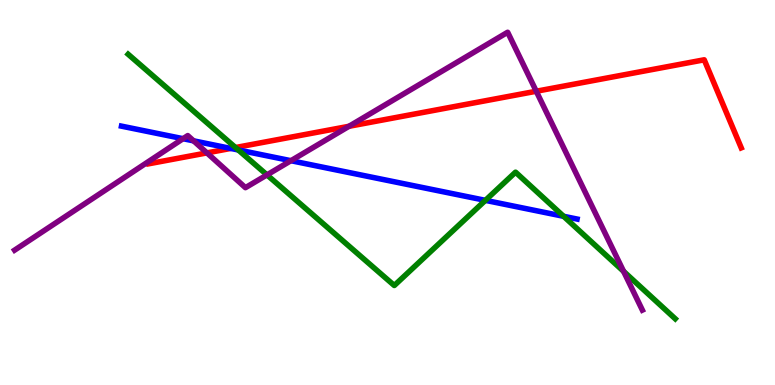[{'lines': ['blue', 'red'], 'intersections': [{'x': 2.98, 'y': 6.14}]}, {'lines': ['green', 'red'], 'intersections': [{'x': 3.04, 'y': 6.17}]}, {'lines': ['purple', 'red'], 'intersections': [{'x': 2.67, 'y': 6.03}, {'x': 4.5, 'y': 6.72}, {'x': 6.92, 'y': 7.63}]}, {'lines': ['blue', 'green'], 'intersections': [{'x': 3.07, 'y': 6.1}, {'x': 6.26, 'y': 4.8}, {'x': 7.27, 'y': 4.38}]}, {'lines': ['blue', 'purple'], 'intersections': [{'x': 2.36, 'y': 6.4}, {'x': 2.5, 'y': 6.34}, {'x': 3.75, 'y': 5.83}]}, {'lines': ['green', 'purple'], 'intersections': [{'x': 3.45, 'y': 5.46}, {'x': 8.05, 'y': 2.95}]}]